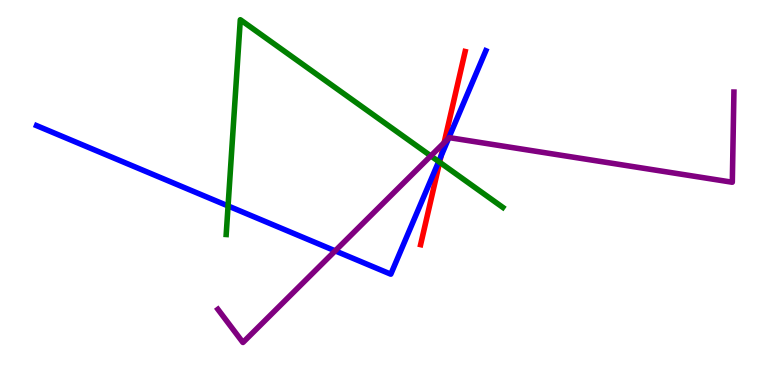[{'lines': ['blue', 'red'], 'intersections': [{'x': 5.69, 'y': 5.95}]}, {'lines': ['green', 'red'], 'intersections': [{'x': 5.67, 'y': 5.79}]}, {'lines': ['purple', 'red'], 'intersections': [{'x': 5.73, 'y': 6.29}]}, {'lines': ['blue', 'green'], 'intersections': [{'x': 2.94, 'y': 4.65}, {'x': 5.66, 'y': 5.8}]}, {'lines': ['blue', 'purple'], 'intersections': [{'x': 4.33, 'y': 3.48}, {'x': 5.79, 'y': 6.41}]}, {'lines': ['green', 'purple'], 'intersections': [{'x': 5.56, 'y': 5.95}]}]